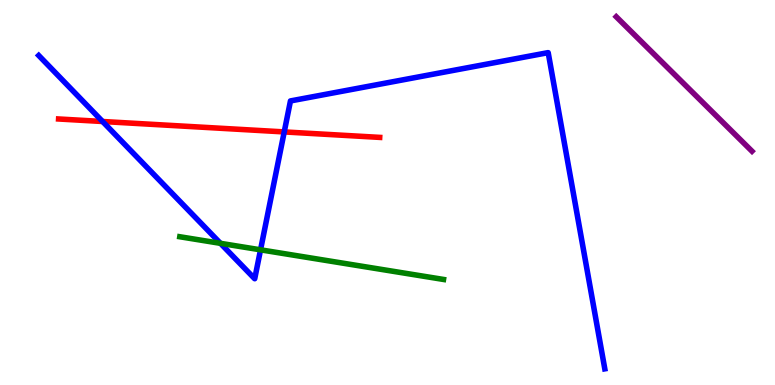[{'lines': ['blue', 'red'], 'intersections': [{'x': 1.32, 'y': 6.84}, {'x': 3.67, 'y': 6.57}]}, {'lines': ['green', 'red'], 'intersections': []}, {'lines': ['purple', 'red'], 'intersections': []}, {'lines': ['blue', 'green'], 'intersections': [{'x': 2.84, 'y': 3.68}, {'x': 3.36, 'y': 3.51}]}, {'lines': ['blue', 'purple'], 'intersections': []}, {'lines': ['green', 'purple'], 'intersections': []}]